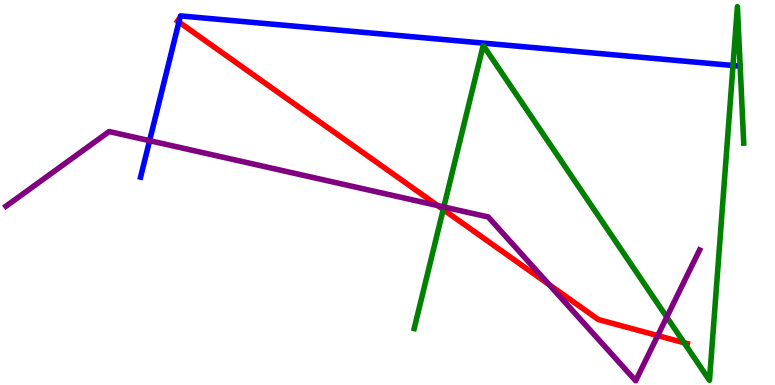[{'lines': ['blue', 'red'], 'intersections': [{'x': 2.31, 'y': 9.43}]}, {'lines': ['green', 'red'], 'intersections': [{'x': 5.72, 'y': 4.56}, {'x': 8.83, 'y': 1.1}]}, {'lines': ['purple', 'red'], 'intersections': [{'x': 5.65, 'y': 4.66}, {'x': 7.09, 'y': 2.61}, {'x': 8.49, 'y': 1.28}]}, {'lines': ['blue', 'green'], 'intersections': [{'x': 9.46, 'y': 8.3}]}, {'lines': ['blue', 'purple'], 'intersections': [{'x': 1.93, 'y': 6.35}]}, {'lines': ['green', 'purple'], 'intersections': [{'x': 5.73, 'y': 4.62}, {'x': 8.6, 'y': 1.76}]}]